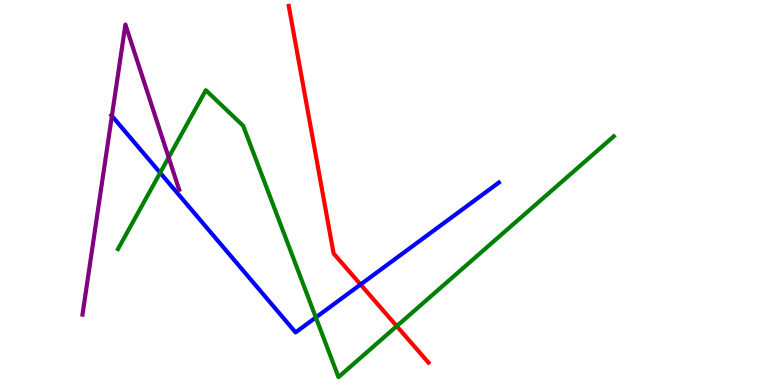[{'lines': ['blue', 'red'], 'intersections': [{'x': 4.65, 'y': 2.61}]}, {'lines': ['green', 'red'], 'intersections': [{'x': 5.12, 'y': 1.53}]}, {'lines': ['purple', 'red'], 'intersections': []}, {'lines': ['blue', 'green'], 'intersections': [{'x': 2.07, 'y': 5.51}, {'x': 4.08, 'y': 1.75}]}, {'lines': ['blue', 'purple'], 'intersections': [{'x': 1.44, 'y': 6.99}]}, {'lines': ['green', 'purple'], 'intersections': [{'x': 2.18, 'y': 5.91}]}]